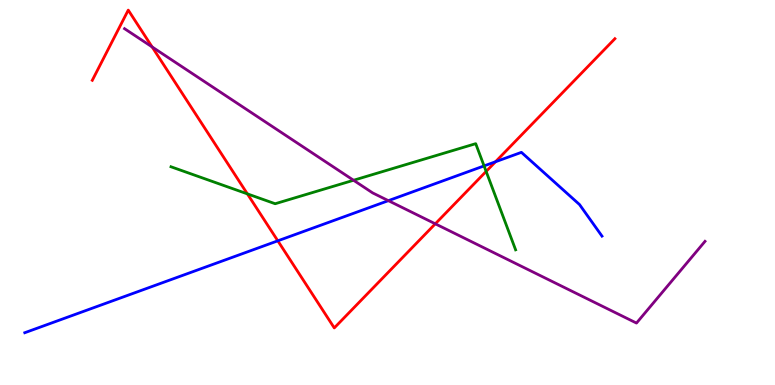[{'lines': ['blue', 'red'], 'intersections': [{'x': 3.58, 'y': 3.74}, {'x': 6.39, 'y': 5.8}]}, {'lines': ['green', 'red'], 'intersections': [{'x': 3.19, 'y': 4.96}, {'x': 6.27, 'y': 5.55}]}, {'lines': ['purple', 'red'], 'intersections': [{'x': 1.96, 'y': 8.78}, {'x': 5.62, 'y': 4.19}]}, {'lines': ['blue', 'green'], 'intersections': [{'x': 6.25, 'y': 5.69}]}, {'lines': ['blue', 'purple'], 'intersections': [{'x': 5.01, 'y': 4.79}]}, {'lines': ['green', 'purple'], 'intersections': [{'x': 4.56, 'y': 5.32}]}]